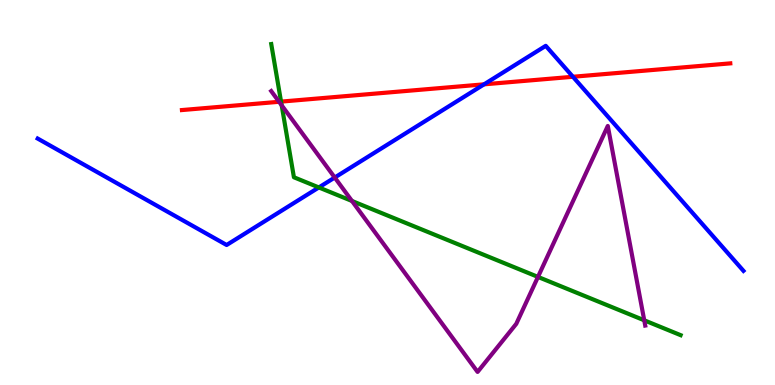[{'lines': ['blue', 'red'], 'intersections': [{'x': 6.25, 'y': 7.81}, {'x': 7.39, 'y': 8.01}]}, {'lines': ['green', 'red'], 'intersections': [{'x': 3.63, 'y': 7.36}]}, {'lines': ['purple', 'red'], 'intersections': [{'x': 3.6, 'y': 7.36}]}, {'lines': ['blue', 'green'], 'intersections': [{'x': 4.11, 'y': 5.13}]}, {'lines': ['blue', 'purple'], 'intersections': [{'x': 4.32, 'y': 5.39}]}, {'lines': ['green', 'purple'], 'intersections': [{'x': 3.63, 'y': 7.26}, {'x': 4.54, 'y': 4.78}, {'x': 6.94, 'y': 2.81}, {'x': 8.31, 'y': 1.68}]}]